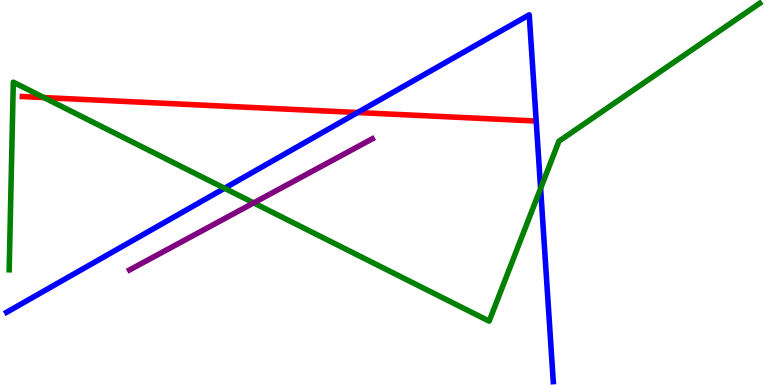[{'lines': ['blue', 'red'], 'intersections': [{'x': 4.61, 'y': 7.08}]}, {'lines': ['green', 'red'], 'intersections': [{'x': 0.567, 'y': 7.47}]}, {'lines': ['purple', 'red'], 'intersections': []}, {'lines': ['blue', 'green'], 'intersections': [{'x': 2.9, 'y': 5.11}, {'x': 6.98, 'y': 5.11}]}, {'lines': ['blue', 'purple'], 'intersections': []}, {'lines': ['green', 'purple'], 'intersections': [{'x': 3.27, 'y': 4.73}]}]